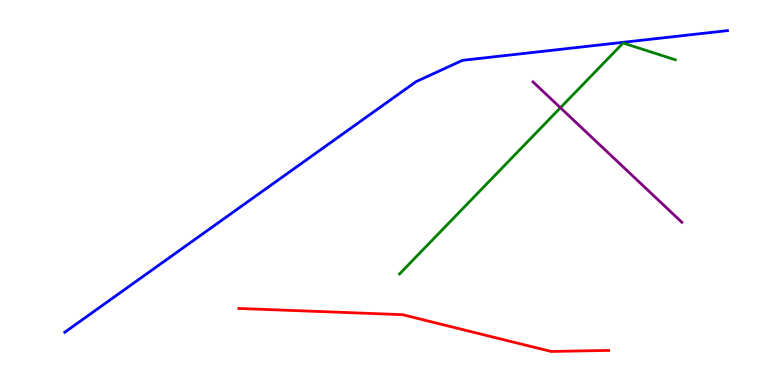[{'lines': ['blue', 'red'], 'intersections': []}, {'lines': ['green', 'red'], 'intersections': []}, {'lines': ['purple', 'red'], 'intersections': []}, {'lines': ['blue', 'green'], 'intersections': []}, {'lines': ['blue', 'purple'], 'intersections': []}, {'lines': ['green', 'purple'], 'intersections': [{'x': 7.23, 'y': 7.2}]}]